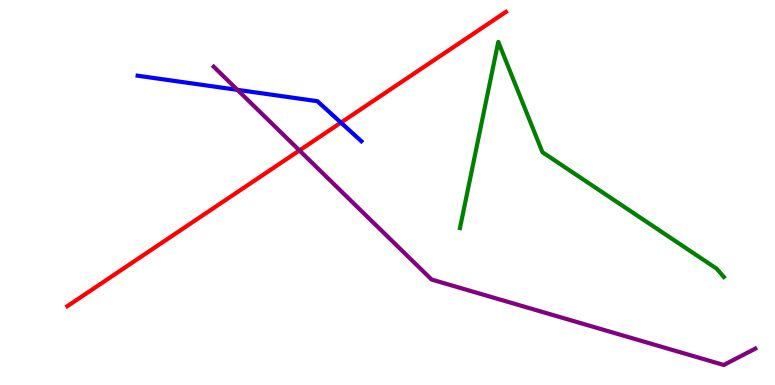[{'lines': ['blue', 'red'], 'intersections': [{'x': 4.4, 'y': 6.82}]}, {'lines': ['green', 'red'], 'intersections': []}, {'lines': ['purple', 'red'], 'intersections': [{'x': 3.86, 'y': 6.09}]}, {'lines': ['blue', 'green'], 'intersections': []}, {'lines': ['blue', 'purple'], 'intersections': [{'x': 3.06, 'y': 7.67}]}, {'lines': ['green', 'purple'], 'intersections': []}]